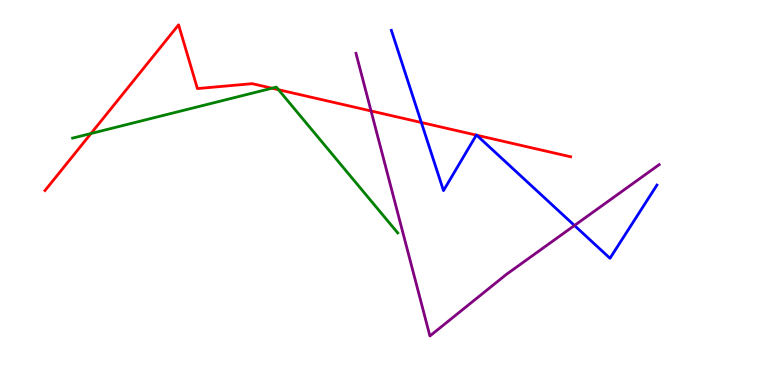[{'lines': ['blue', 'red'], 'intersections': [{'x': 5.44, 'y': 6.82}, {'x': 6.15, 'y': 6.49}, {'x': 6.15, 'y': 6.49}]}, {'lines': ['green', 'red'], 'intersections': [{'x': 1.17, 'y': 6.53}, {'x': 3.51, 'y': 7.71}, {'x': 3.59, 'y': 7.67}]}, {'lines': ['purple', 'red'], 'intersections': [{'x': 4.79, 'y': 7.12}]}, {'lines': ['blue', 'green'], 'intersections': []}, {'lines': ['blue', 'purple'], 'intersections': [{'x': 7.41, 'y': 4.14}]}, {'lines': ['green', 'purple'], 'intersections': []}]